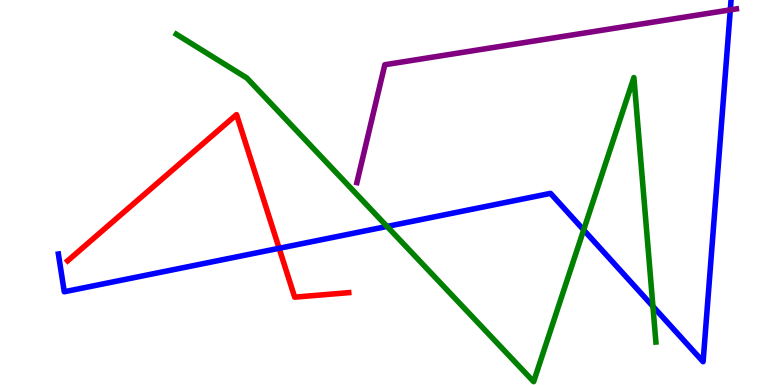[{'lines': ['blue', 'red'], 'intersections': [{'x': 3.6, 'y': 3.55}]}, {'lines': ['green', 'red'], 'intersections': []}, {'lines': ['purple', 'red'], 'intersections': []}, {'lines': ['blue', 'green'], 'intersections': [{'x': 4.99, 'y': 4.12}, {'x': 7.53, 'y': 4.03}, {'x': 8.42, 'y': 2.04}]}, {'lines': ['blue', 'purple'], 'intersections': [{'x': 9.42, 'y': 9.74}]}, {'lines': ['green', 'purple'], 'intersections': []}]